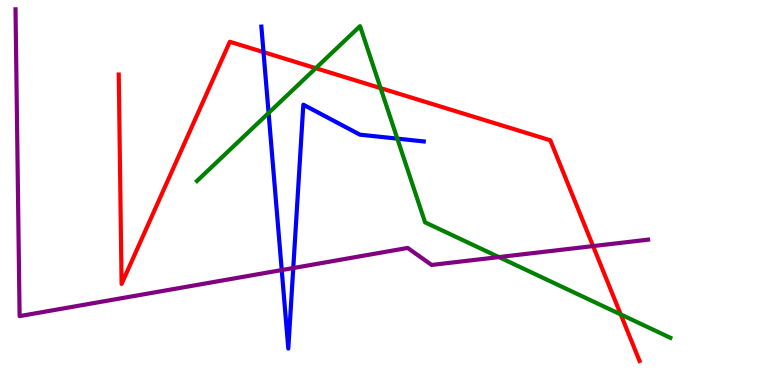[{'lines': ['blue', 'red'], 'intersections': [{'x': 3.4, 'y': 8.65}]}, {'lines': ['green', 'red'], 'intersections': [{'x': 4.07, 'y': 8.23}, {'x': 4.91, 'y': 7.71}, {'x': 8.01, 'y': 1.83}]}, {'lines': ['purple', 'red'], 'intersections': [{'x': 7.65, 'y': 3.61}]}, {'lines': ['blue', 'green'], 'intersections': [{'x': 3.47, 'y': 7.07}, {'x': 5.13, 'y': 6.4}]}, {'lines': ['blue', 'purple'], 'intersections': [{'x': 3.64, 'y': 2.99}, {'x': 3.78, 'y': 3.04}]}, {'lines': ['green', 'purple'], 'intersections': [{'x': 6.44, 'y': 3.32}]}]